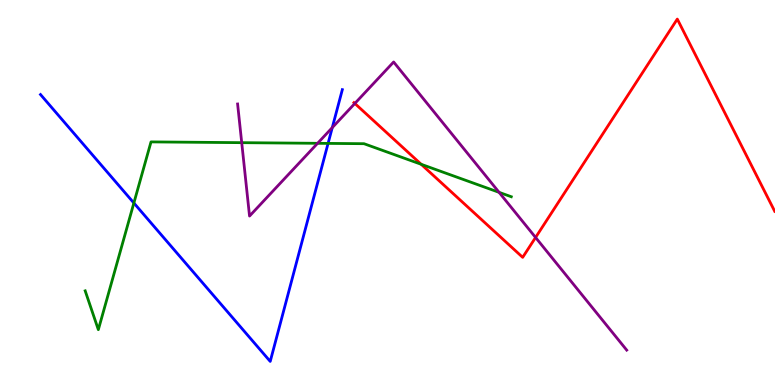[{'lines': ['blue', 'red'], 'intersections': []}, {'lines': ['green', 'red'], 'intersections': [{'x': 5.43, 'y': 5.73}]}, {'lines': ['purple', 'red'], 'intersections': [{'x': 4.58, 'y': 7.31}, {'x': 6.91, 'y': 3.83}]}, {'lines': ['blue', 'green'], 'intersections': [{'x': 1.73, 'y': 4.73}, {'x': 4.23, 'y': 6.28}]}, {'lines': ['blue', 'purple'], 'intersections': [{'x': 4.29, 'y': 6.69}]}, {'lines': ['green', 'purple'], 'intersections': [{'x': 3.12, 'y': 6.29}, {'x': 4.1, 'y': 6.28}, {'x': 6.44, 'y': 5.0}]}]